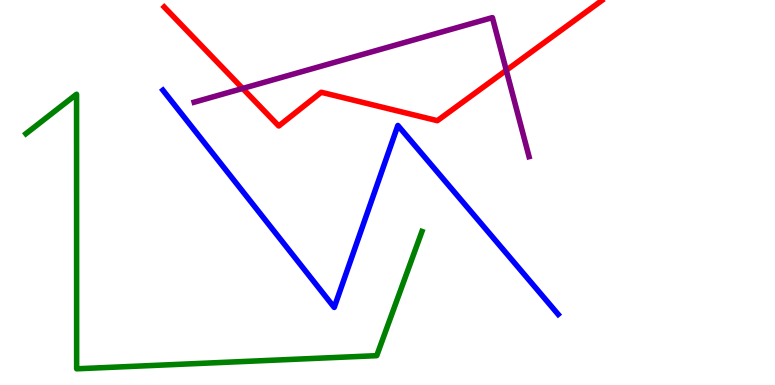[{'lines': ['blue', 'red'], 'intersections': []}, {'lines': ['green', 'red'], 'intersections': []}, {'lines': ['purple', 'red'], 'intersections': [{'x': 3.13, 'y': 7.7}, {'x': 6.53, 'y': 8.17}]}, {'lines': ['blue', 'green'], 'intersections': []}, {'lines': ['blue', 'purple'], 'intersections': []}, {'lines': ['green', 'purple'], 'intersections': []}]